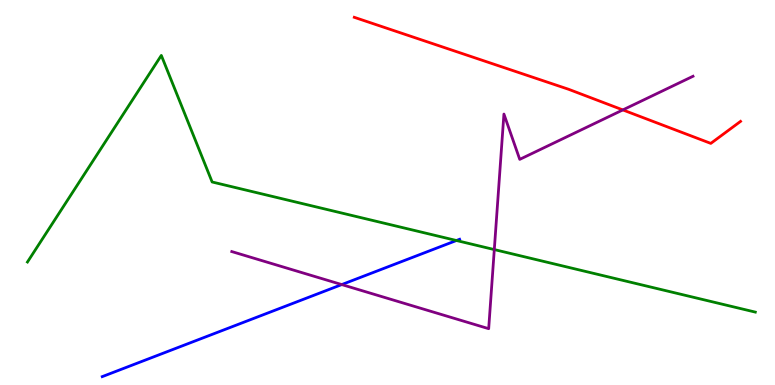[{'lines': ['blue', 'red'], 'intersections': []}, {'lines': ['green', 'red'], 'intersections': []}, {'lines': ['purple', 'red'], 'intersections': [{'x': 8.04, 'y': 7.14}]}, {'lines': ['blue', 'green'], 'intersections': [{'x': 5.89, 'y': 3.75}]}, {'lines': ['blue', 'purple'], 'intersections': [{'x': 4.41, 'y': 2.61}]}, {'lines': ['green', 'purple'], 'intersections': [{'x': 6.38, 'y': 3.52}]}]